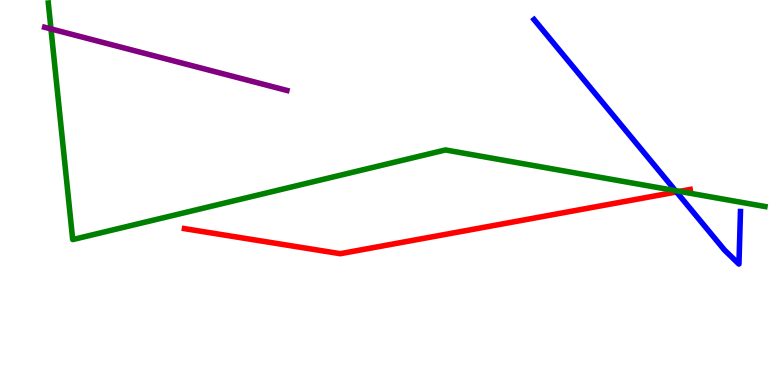[{'lines': ['blue', 'red'], 'intersections': [{'x': 8.73, 'y': 5.01}]}, {'lines': ['green', 'red'], 'intersections': [{'x': 8.77, 'y': 5.03}]}, {'lines': ['purple', 'red'], 'intersections': []}, {'lines': ['blue', 'green'], 'intersections': [{'x': 8.72, 'y': 5.05}]}, {'lines': ['blue', 'purple'], 'intersections': []}, {'lines': ['green', 'purple'], 'intersections': [{'x': 0.658, 'y': 9.25}]}]